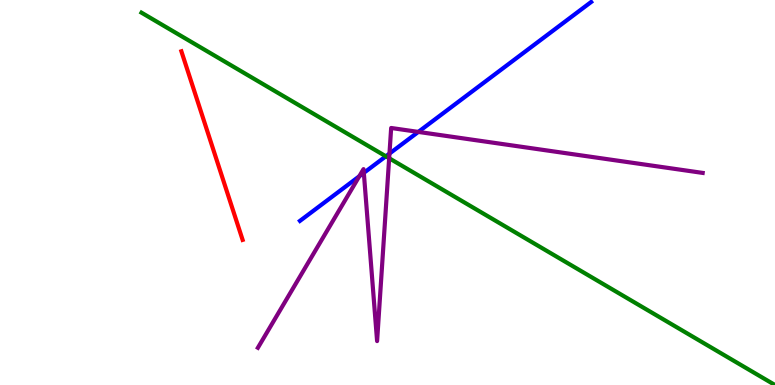[{'lines': ['blue', 'red'], 'intersections': []}, {'lines': ['green', 'red'], 'intersections': []}, {'lines': ['purple', 'red'], 'intersections': []}, {'lines': ['blue', 'green'], 'intersections': [{'x': 4.98, 'y': 5.94}]}, {'lines': ['blue', 'purple'], 'intersections': [{'x': 4.64, 'y': 5.42}, {'x': 4.69, 'y': 5.51}, {'x': 5.03, 'y': 6.01}, {'x': 5.4, 'y': 6.57}]}, {'lines': ['green', 'purple'], 'intersections': [{'x': 5.02, 'y': 5.89}]}]